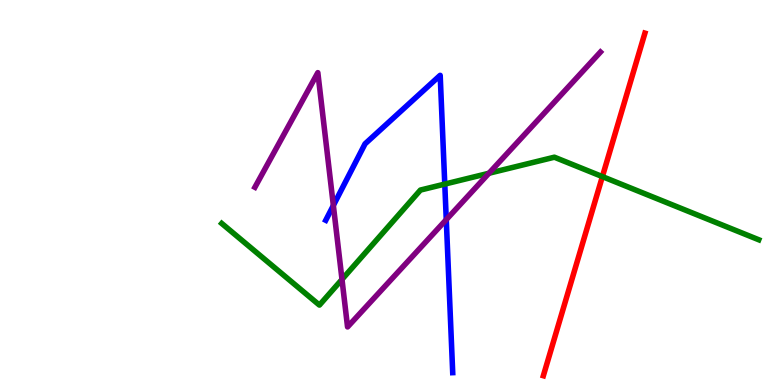[{'lines': ['blue', 'red'], 'intersections': []}, {'lines': ['green', 'red'], 'intersections': [{'x': 7.77, 'y': 5.41}]}, {'lines': ['purple', 'red'], 'intersections': []}, {'lines': ['blue', 'green'], 'intersections': [{'x': 5.74, 'y': 5.22}]}, {'lines': ['blue', 'purple'], 'intersections': [{'x': 4.3, 'y': 4.66}, {'x': 5.76, 'y': 4.3}]}, {'lines': ['green', 'purple'], 'intersections': [{'x': 4.41, 'y': 2.74}, {'x': 6.31, 'y': 5.5}]}]